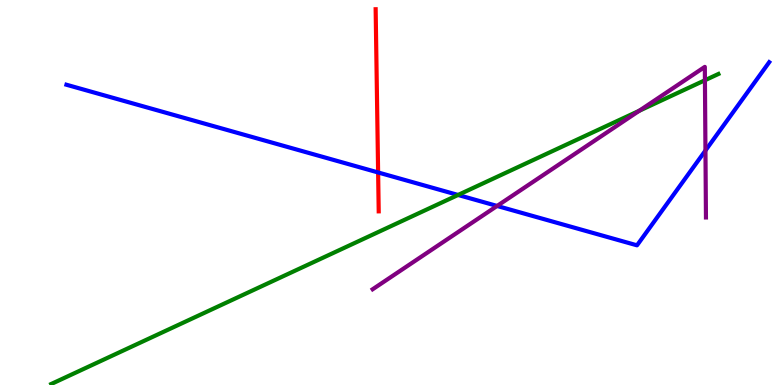[{'lines': ['blue', 'red'], 'intersections': [{'x': 4.88, 'y': 5.52}]}, {'lines': ['green', 'red'], 'intersections': []}, {'lines': ['purple', 'red'], 'intersections': []}, {'lines': ['blue', 'green'], 'intersections': [{'x': 5.91, 'y': 4.94}]}, {'lines': ['blue', 'purple'], 'intersections': [{'x': 6.41, 'y': 4.65}, {'x': 9.1, 'y': 6.09}]}, {'lines': ['green', 'purple'], 'intersections': [{'x': 8.25, 'y': 7.12}, {'x': 9.1, 'y': 7.92}]}]